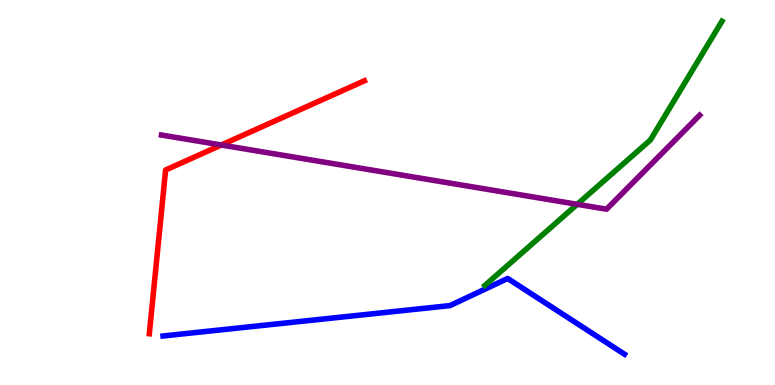[{'lines': ['blue', 'red'], 'intersections': []}, {'lines': ['green', 'red'], 'intersections': []}, {'lines': ['purple', 'red'], 'intersections': [{'x': 2.86, 'y': 6.23}]}, {'lines': ['blue', 'green'], 'intersections': []}, {'lines': ['blue', 'purple'], 'intersections': []}, {'lines': ['green', 'purple'], 'intersections': [{'x': 7.45, 'y': 4.69}]}]